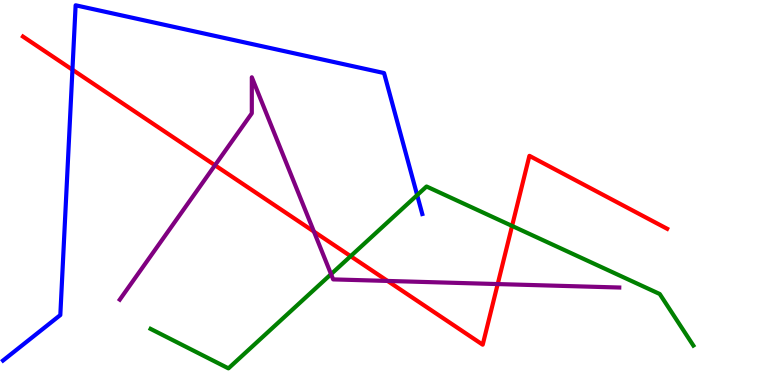[{'lines': ['blue', 'red'], 'intersections': [{'x': 0.935, 'y': 8.19}]}, {'lines': ['green', 'red'], 'intersections': [{'x': 4.52, 'y': 3.35}, {'x': 6.61, 'y': 4.13}]}, {'lines': ['purple', 'red'], 'intersections': [{'x': 2.77, 'y': 5.71}, {'x': 4.05, 'y': 3.99}, {'x': 5.0, 'y': 2.7}, {'x': 6.42, 'y': 2.62}]}, {'lines': ['blue', 'green'], 'intersections': [{'x': 5.38, 'y': 4.93}]}, {'lines': ['blue', 'purple'], 'intersections': []}, {'lines': ['green', 'purple'], 'intersections': [{'x': 4.27, 'y': 2.88}]}]